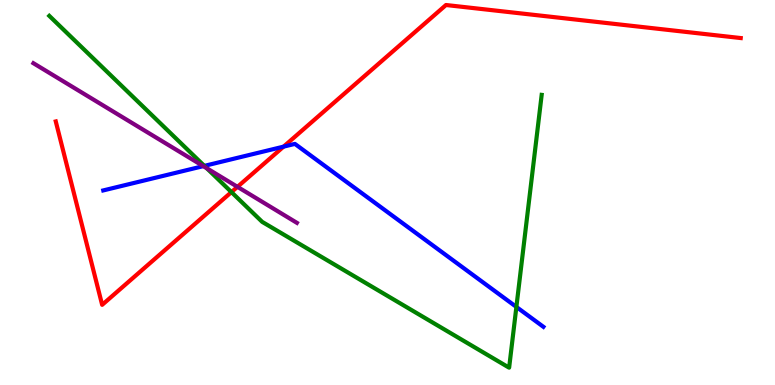[{'lines': ['blue', 'red'], 'intersections': [{'x': 3.66, 'y': 6.19}]}, {'lines': ['green', 'red'], 'intersections': [{'x': 2.99, 'y': 5.01}]}, {'lines': ['purple', 'red'], 'intersections': [{'x': 3.06, 'y': 5.15}]}, {'lines': ['blue', 'green'], 'intersections': [{'x': 2.64, 'y': 5.69}, {'x': 6.66, 'y': 2.03}]}, {'lines': ['blue', 'purple'], 'intersections': [{'x': 2.62, 'y': 5.68}]}, {'lines': ['green', 'purple'], 'intersections': [{'x': 2.67, 'y': 5.63}]}]